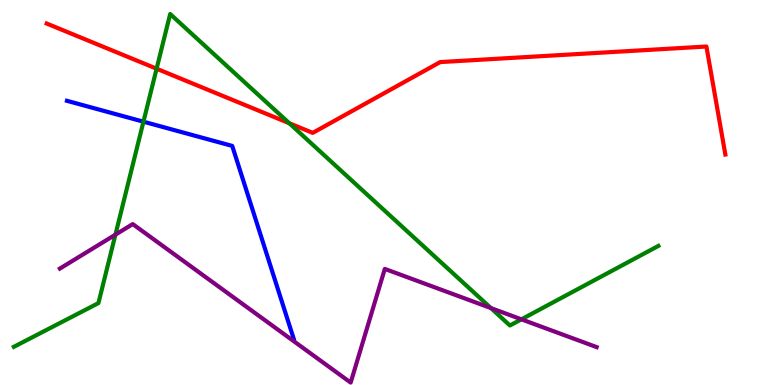[{'lines': ['blue', 'red'], 'intersections': []}, {'lines': ['green', 'red'], 'intersections': [{'x': 2.02, 'y': 8.22}, {'x': 3.73, 'y': 6.8}]}, {'lines': ['purple', 'red'], 'intersections': []}, {'lines': ['blue', 'green'], 'intersections': [{'x': 1.85, 'y': 6.84}]}, {'lines': ['blue', 'purple'], 'intersections': []}, {'lines': ['green', 'purple'], 'intersections': [{'x': 1.49, 'y': 3.9}, {'x': 6.33, 'y': 2.0}, {'x': 6.73, 'y': 1.71}]}]